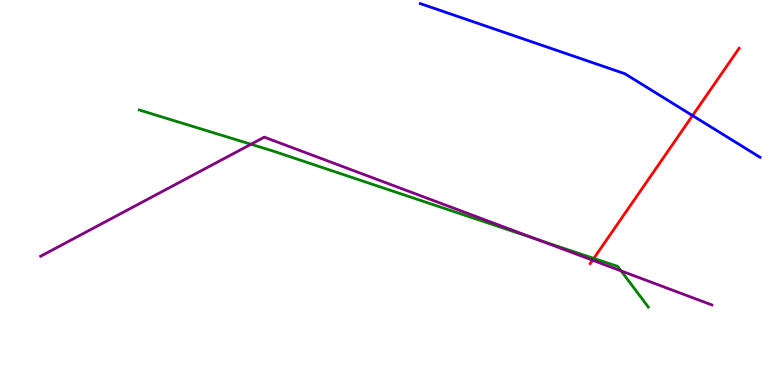[{'lines': ['blue', 'red'], 'intersections': [{'x': 8.94, 'y': 7.0}]}, {'lines': ['green', 'red'], 'intersections': [{'x': 7.66, 'y': 3.29}]}, {'lines': ['purple', 'red'], 'intersections': [{'x': 7.65, 'y': 3.24}]}, {'lines': ['blue', 'green'], 'intersections': []}, {'lines': ['blue', 'purple'], 'intersections': []}, {'lines': ['green', 'purple'], 'intersections': [{'x': 3.24, 'y': 6.25}, {'x': 6.94, 'y': 3.78}, {'x': 8.01, 'y': 2.96}]}]